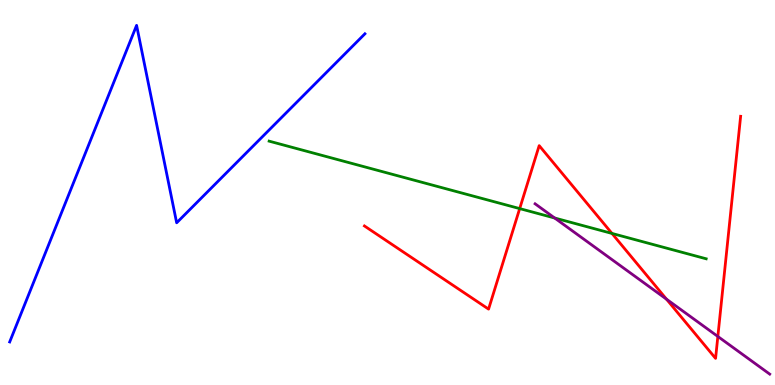[{'lines': ['blue', 'red'], 'intersections': []}, {'lines': ['green', 'red'], 'intersections': [{'x': 6.71, 'y': 4.58}, {'x': 7.9, 'y': 3.94}]}, {'lines': ['purple', 'red'], 'intersections': [{'x': 8.6, 'y': 2.23}, {'x': 9.26, 'y': 1.26}]}, {'lines': ['blue', 'green'], 'intersections': []}, {'lines': ['blue', 'purple'], 'intersections': []}, {'lines': ['green', 'purple'], 'intersections': [{'x': 7.16, 'y': 4.34}]}]